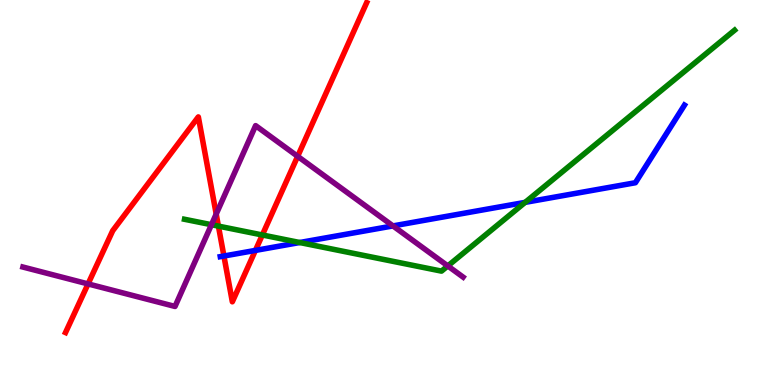[{'lines': ['blue', 'red'], 'intersections': [{'x': 2.89, 'y': 3.35}, {'x': 3.3, 'y': 3.5}]}, {'lines': ['green', 'red'], 'intersections': [{'x': 2.82, 'y': 4.13}, {'x': 3.39, 'y': 3.9}]}, {'lines': ['purple', 'red'], 'intersections': [{'x': 1.14, 'y': 2.63}, {'x': 2.79, 'y': 4.44}, {'x': 3.84, 'y': 5.94}]}, {'lines': ['blue', 'green'], 'intersections': [{'x': 3.87, 'y': 3.7}, {'x': 6.78, 'y': 4.74}]}, {'lines': ['blue', 'purple'], 'intersections': [{'x': 5.07, 'y': 4.13}]}, {'lines': ['green', 'purple'], 'intersections': [{'x': 2.73, 'y': 4.16}, {'x': 5.78, 'y': 3.09}]}]